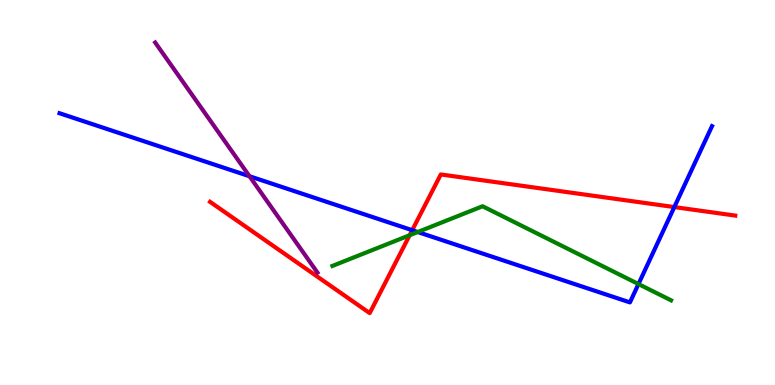[{'lines': ['blue', 'red'], 'intersections': [{'x': 5.32, 'y': 4.02}, {'x': 8.7, 'y': 4.62}]}, {'lines': ['green', 'red'], 'intersections': [{'x': 5.29, 'y': 3.89}]}, {'lines': ['purple', 'red'], 'intersections': []}, {'lines': ['blue', 'green'], 'intersections': [{'x': 5.39, 'y': 3.97}, {'x': 8.24, 'y': 2.62}]}, {'lines': ['blue', 'purple'], 'intersections': [{'x': 3.22, 'y': 5.42}]}, {'lines': ['green', 'purple'], 'intersections': []}]